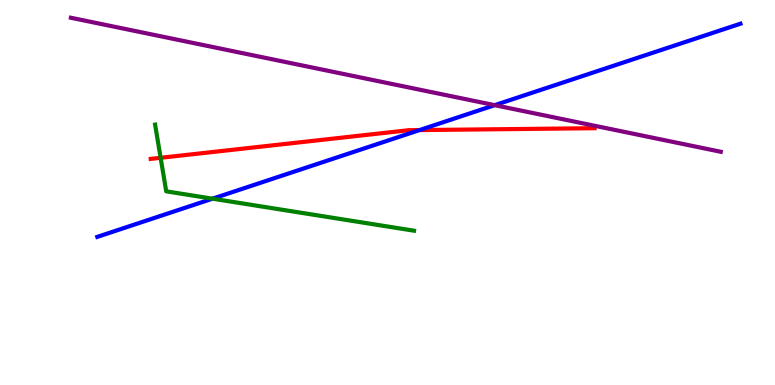[{'lines': ['blue', 'red'], 'intersections': [{'x': 5.41, 'y': 6.62}]}, {'lines': ['green', 'red'], 'intersections': [{'x': 2.07, 'y': 5.9}]}, {'lines': ['purple', 'red'], 'intersections': []}, {'lines': ['blue', 'green'], 'intersections': [{'x': 2.74, 'y': 4.84}]}, {'lines': ['blue', 'purple'], 'intersections': [{'x': 6.38, 'y': 7.27}]}, {'lines': ['green', 'purple'], 'intersections': []}]